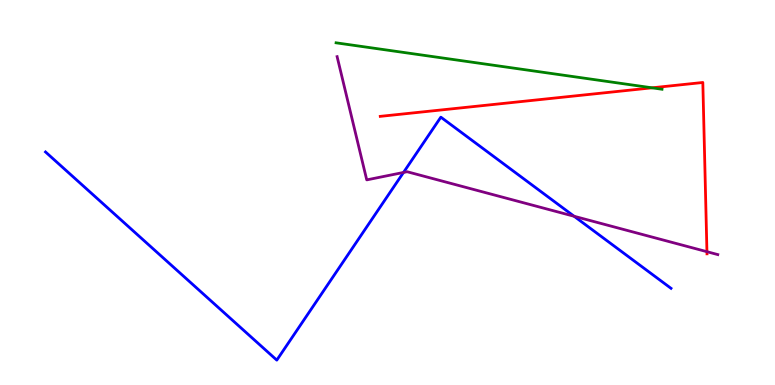[{'lines': ['blue', 'red'], 'intersections': []}, {'lines': ['green', 'red'], 'intersections': [{'x': 8.41, 'y': 7.72}]}, {'lines': ['purple', 'red'], 'intersections': [{'x': 9.12, 'y': 3.46}]}, {'lines': ['blue', 'green'], 'intersections': []}, {'lines': ['blue', 'purple'], 'intersections': [{'x': 5.21, 'y': 5.52}, {'x': 7.41, 'y': 4.38}]}, {'lines': ['green', 'purple'], 'intersections': []}]